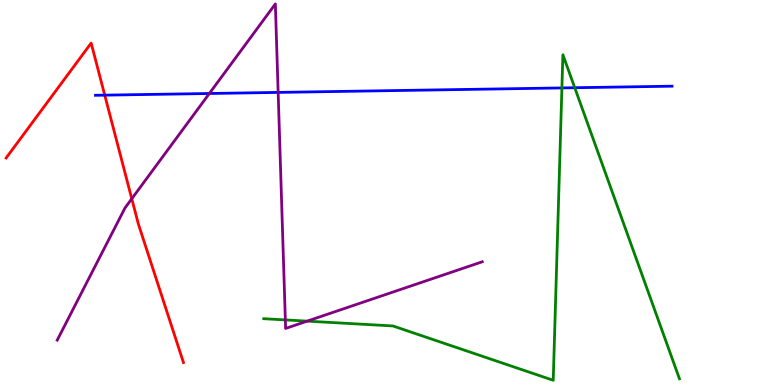[{'lines': ['blue', 'red'], 'intersections': [{'x': 1.35, 'y': 7.53}]}, {'lines': ['green', 'red'], 'intersections': []}, {'lines': ['purple', 'red'], 'intersections': [{'x': 1.7, 'y': 4.84}]}, {'lines': ['blue', 'green'], 'intersections': [{'x': 7.25, 'y': 7.72}, {'x': 7.42, 'y': 7.72}]}, {'lines': ['blue', 'purple'], 'intersections': [{'x': 2.7, 'y': 7.57}, {'x': 3.59, 'y': 7.6}]}, {'lines': ['green', 'purple'], 'intersections': [{'x': 3.68, 'y': 1.69}, {'x': 3.96, 'y': 1.66}]}]